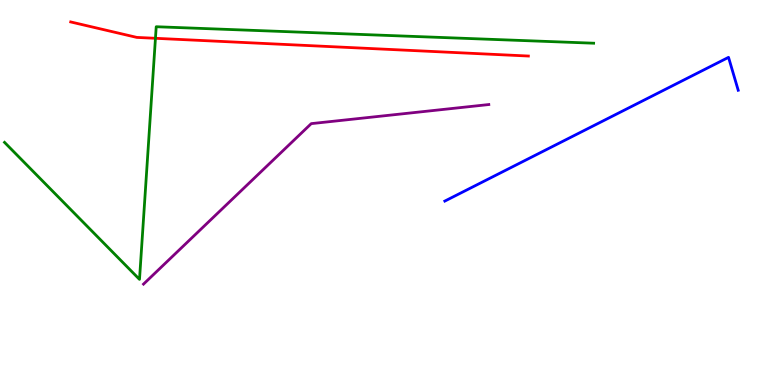[{'lines': ['blue', 'red'], 'intersections': []}, {'lines': ['green', 'red'], 'intersections': [{'x': 2.01, 'y': 9.01}]}, {'lines': ['purple', 'red'], 'intersections': []}, {'lines': ['blue', 'green'], 'intersections': []}, {'lines': ['blue', 'purple'], 'intersections': []}, {'lines': ['green', 'purple'], 'intersections': []}]